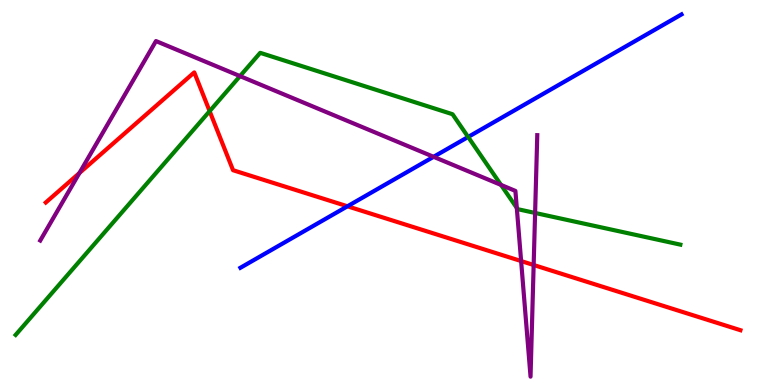[{'lines': ['blue', 'red'], 'intersections': [{'x': 4.48, 'y': 4.64}]}, {'lines': ['green', 'red'], 'intersections': [{'x': 2.7, 'y': 7.11}]}, {'lines': ['purple', 'red'], 'intersections': [{'x': 1.02, 'y': 5.51}, {'x': 6.72, 'y': 3.22}, {'x': 6.89, 'y': 3.12}]}, {'lines': ['blue', 'green'], 'intersections': [{'x': 6.04, 'y': 6.44}]}, {'lines': ['blue', 'purple'], 'intersections': [{'x': 5.59, 'y': 5.93}]}, {'lines': ['green', 'purple'], 'intersections': [{'x': 3.1, 'y': 8.02}, {'x': 6.46, 'y': 5.2}, {'x': 6.67, 'y': 4.6}, {'x': 6.9, 'y': 4.47}]}]